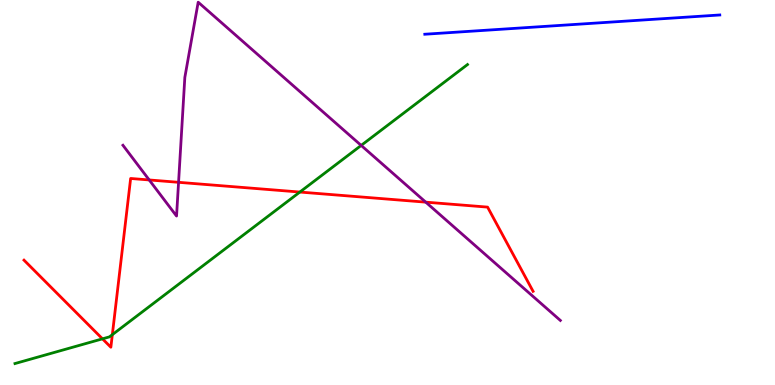[{'lines': ['blue', 'red'], 'intersections': []}, {'lines': ['green', 'red'], 'intersections': [{'x': 1.32, 'y': 1.2}, {'x': 1.45, 'y': 1.31}, {'x': 3.87, 'y': 5.01}]}, {'lines': ['purple', 'red'], 'intersections': [{'x': 1.93, 'y': 5.33}, {'x': 2.3, 'y': 5.26}, {'x': 5.49, 'y': 4.75}]}, {'lines': ['blue', 'green'], 'intersections': []}, {'lines': ['blue', 'purple'], 'intersections': []}, {'lines': ['green', 'purple'], 'intersections': [{'x': 4.66, 'y': 6.22}]}]